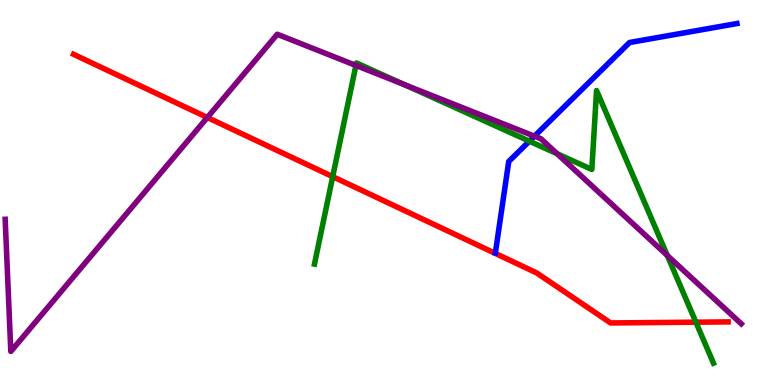[{'lines': ['blue', 'red'], 'intersections': []}, {'lines': ['green', 'red'], 'intersections': [{'x': 4.29, 'y': 5.41}, {'x': 8.98, 'y': 1.63}]}, {'lines': ['purple', 'red'], 'intersections': [{'x': 2.68, 'y': 6.95}]}, {'lines': ['blue', 'green'], 'intersections': [{'x': 6.83, 'y': 6.33}]}, {'lines': ['blue', 'purple'], 'intersections': [{'x': 6.9, 'y': 6.46}]}, {'lines': ['green', 'purple'], 'intersections': [{'x': 4.59, 'y': 8.3}, {'x': 5.22, 'y': 7.8}, {'x': 7.19, 'y': 6.01}, {'x': 8.61, 'y': 3.36}]}]